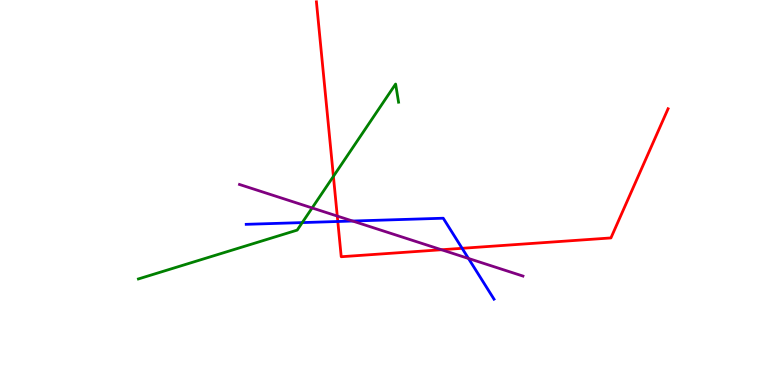[{'lines': ['blue', 'red'], 'intersections': [{'x': 4.36, 'y': 4.25}, {'x': 5.96, 'y': 3.55}]}, {'lines': ['green', 'red'], 'intersections': [{'x': 4.3, 'y': 5.42}]}, {'lines': ['purple', 'red'], 'intersections': [{'x': 4.35, 'y': 4.39}, {'x': 5.7, 'y': 3.51}]}, {'lines': ['blue', 'green'], 'intersections': [{'x': 3.9, 'y': 4.22}]}, {'lines': ['blue', 'purple'], 'intersections': [{'x': 4.55, 'y': 4.26}, {'x': 6.04, 'y': 3.29}]}, {'lines': ['green', 'purple'], 'intersections': [{'x': 4.03, 'y': 4.6}]}]